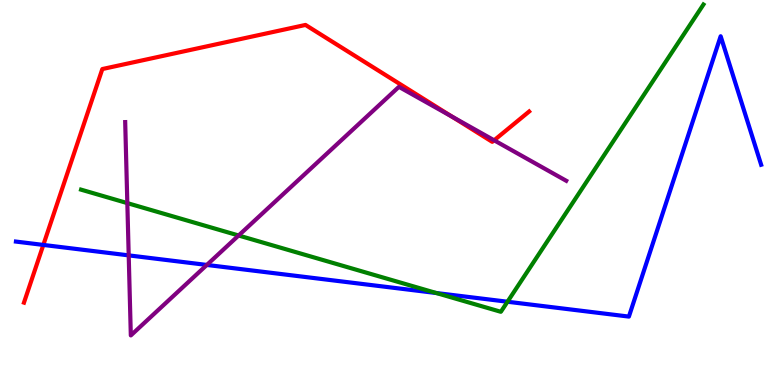[{'lines': ['blue', 'red'], 'intersections': [{'x': 0.559, 'y': 3.64}]}, {'lines': ['green', 'red'], 'intersections': []}, {'lines': ['purple', 'red'], 'intersections': [{'x': 5.83, 'y': 6.97}, {'x': 6.38, 'y': 6.36}]}, {'lines': ['blue', 'green'], 'intersections': [{'x': 5.63, 'y': 2.39}, {'x': 6.55, 'y': 2.16}]}, {'lines': ['blue', 'purple'], 'intersections': [{'x': 1.66, 'y': 3.37}, {'x': 2.67, 'y': 3.12}]}, {'lines': ['green', 'purple'], 'intersections': [{'x': 1.64, 'y': 4.72}, {'x': 3.08, 'y': 3.88}]}]